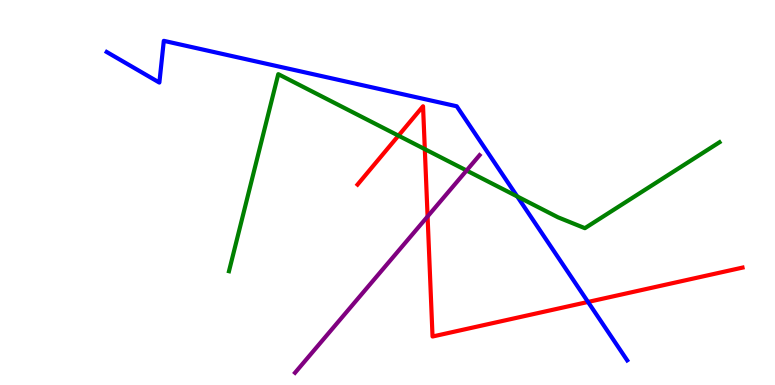[{'lines': ['blue', 'red'], 'intersections': [{'x': 7.59, 'y': 2.16}]}, {'lines': ['green', 'red'], 'intersections': [{'x': 5.14, 'y': 6.48}, {'x': 5.48, 'y': 6.13}]}, {'lines': ['purple', 'red'], 'intersections': [{'x': 5.52, 'y': 4.38}]}, {'lines': ['blue', 'green'], 'intersections': [{'x': 6.67, 'y': 4.9}]}, {'lines': ['blue', 'purple'], 'intersections': []}, {'lines': ['green', 'purple'], 'intersections': [{'x': 6.02, 'y': 5.57}]}]